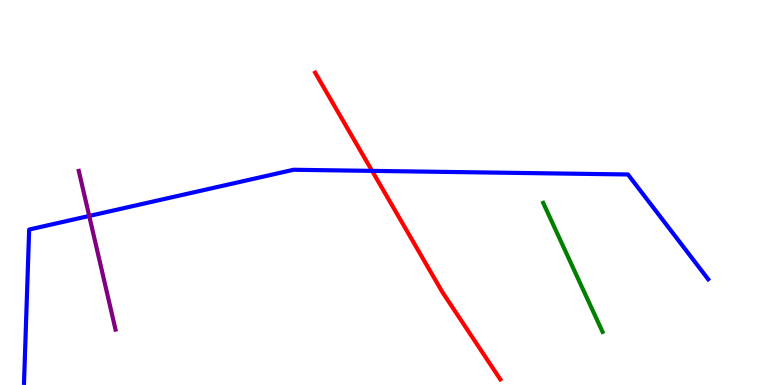[{'lines': ['blue', 'red'], 'intersections': [{'x': 4.8, 'y': 5.56}]}, {'lines': ['green', 'red'], 'intersections': []}, {'lines': ['purple', 'red'], 'intersections': []}, {'lines': ['blue', 'green'], 'intersections': []}, {'lines': ['blue', 'purple'], 'intersections': [{'x': 1.15, 'y': 4.39}]}, {'lines': ['green', 'purple'], 'intersections': []}]